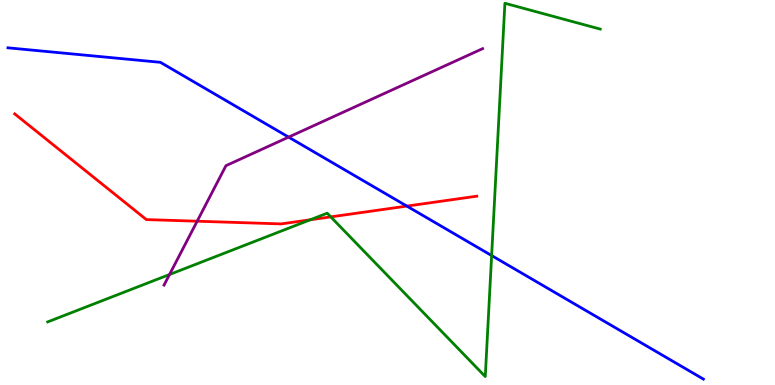[{'lines': ['blue', 'red'], 'intersections': [{'x': 5.25, 'y': 4.65}]}, {'lines': ['green', 'red'], 'intersections': [{'x': 4.0, 'y': 4.29}, {'x': 4.27, 'y': 4.37}]}, {'lines': ['purple', 'red'], 'intersections': [{'x': 2.54, 'y': 4.25}]}, {'lines': ['blue', 'green'], 'intersections': [{'x': 6.34, 'y': 3.36}]}, {'lines': ['blue', 'purple'], 'intersections': [{'x': 3.72, 'y': 6.44}]}, {'lines': ['green', 'purple'], 'intersections': [{'x': 2.19, 'y': 2.87}]}]